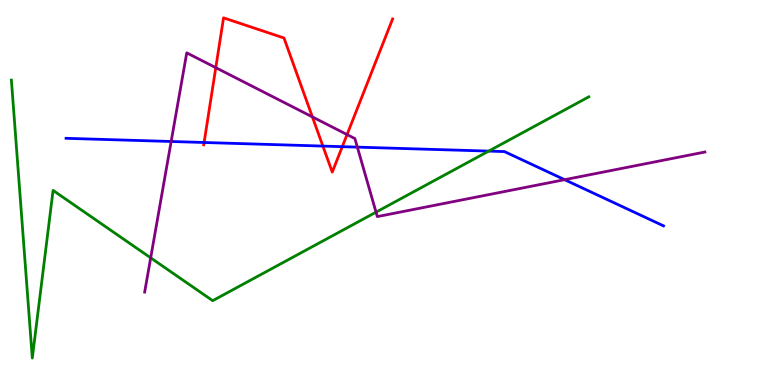[{'lines': ['blue', 'red'], 'intersections': [{'x': 2.63, 'y': 6.3}, {'x': 4.17, 'y': 6.21}, {'x': 4.42, 'y': 6.19}]}, {'lines': ['green', 'red'], 'intersections': []}, {'lines': ['purple', 'red'], 'intersections': [{'x': 2.78, 'y': 8.24}, {'x': 4.03, 'y': 6.96}, {'x': 4.48, 'y': 6.5}]}, {'lines': ['blue', 'green'], 'intersections': [{'x': 6.31, 'y': 6.08}]}, {'lines': ['blue', 'purple'], 'intersections': [{'x': 2.21, 'y': 6.32}, {'x': 4.61, 'y': 6.18}, {'x': 7.29, 'y': 5.33}]}, {'lines': ['green', 'purple'], 'intersections': [{'x': 1.94, 'y': 3.3}, {'x': 4.85, 'y': 4.49}]}]